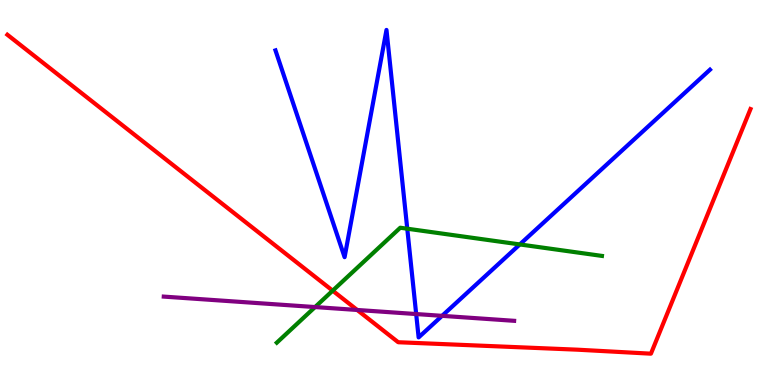[{'lines': ['blue', 'red'], 'intersections': []}, {'lines': ['green', 'red'], 'intersections': [{'x': 4.29, 'y': 2.45}]}, {'lines': ['purple', 'red'], 'intersections': [{'x': 4.61, 'y': 1.95}]}, {'lines': ['blue', 'green'], 'intersections': [{'x': 5.25, 'y': 4.06}, {'x': 6.71, 'y': 3.65}]}, {'lines': ['blue', 'purple'], 'intersections': [{'x': 5.37, 'y': 1.84}, {'x': 5.7, 'y': 1.8}]}, {'lines': ['green', 'purple'], 'intersections': [{'x': 4.07, 'y': 2.02}]}]